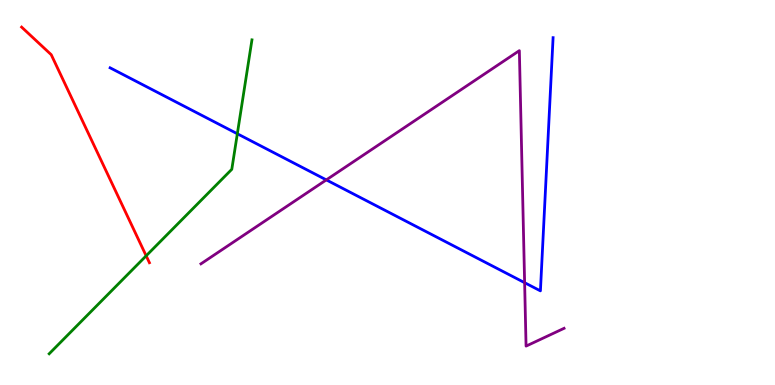[{'lines': ['blue', 'red'], 'intersections': []}, {'lines': ['green', 'red'], 'intersections': [{'x': 1.89, 'y': 3.36}]}, {'lines': ['purple', 'red'], 'intersections': []}, {'lines': ['blue', 'green'], 'intersections': [{'x': 3.06, 'y': 6.53}]}, {'lines': ['blue', 'purple'], 'intersections': [{'x': 4.21, 'y': 5.33}, {'x': 6.77, 'y': 2.66}]}, {'lines': ['green', 'purple'], 'intersections': []}]